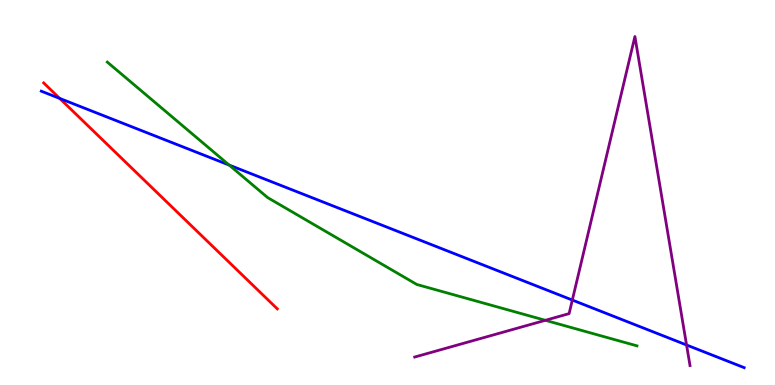[{'lines': ['blue', 'red'], 'intersections': [{'x': 0.77, 'y': 7.44}]}, {'lines': ['green', 'red'], 'intersections': []}, {'lines': ['purple', 'red'], 'intersections': []}, {'lines': ['blue', 'green'], 'intersections': [{'x': 2.96, 'y': 5.71}]}, {'lines': ['blue', 'purple'], 'intersections': [{'x': 7.38, 'y': 2.21}, {'x': 8.86, 'y': 1.04}]}, {'lines': ['green', 'purple'], 'intersections': [{'x': 7.04, 'y': 1.68}]}]